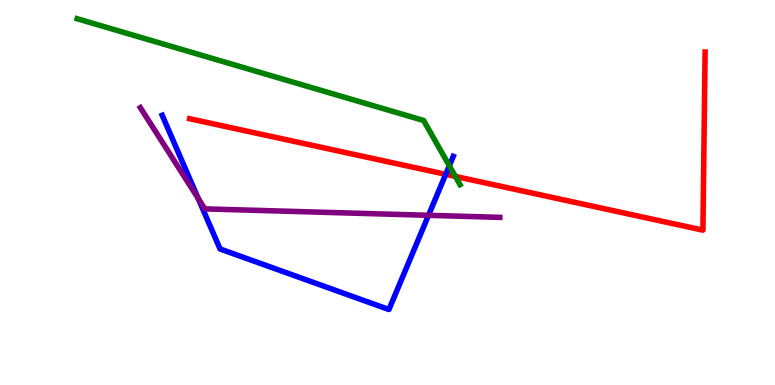[{'lines': ['blue', 'red'], 'intersections': [{'x': 5.75, 'y': 5.47}]}, {'lines': ['green', 'red'], 'intersections': [{'x': 5.88, 'y': 5.42}]}, {'lines': ['purple', 'red'], 'intersections': []}, {'lines': ['blue', 'green'], 'intersections': [{'x': 5.8, 'y': 5.69}]}, {'lines': ['blue', 'purple'], 'intersections': [{'x': 2.56, 'y': 4.85}, {'x': 5.53, 'y': 4.41}]}, {'lines': ['green', 'purple'], 'intersections': []}]